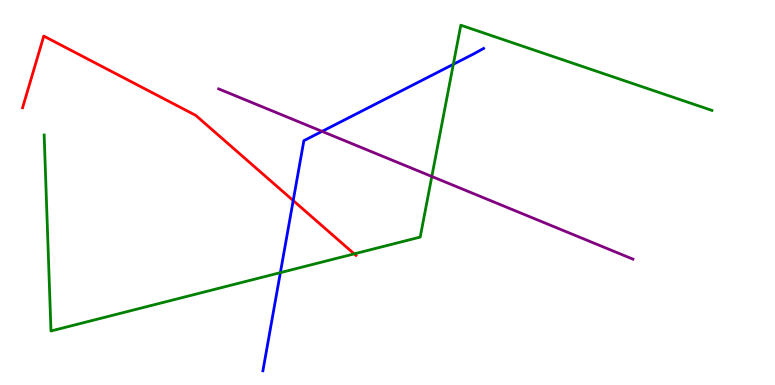[{'lines': ['blue', 'red'], 'intersections': [{'x': 3.78, 'y': 4.79}]}, {'lines': ['green', 'red'], 'intersections': [{'x': 4.57, 'y': 3.41}]}, {'lines': ['purple', 'red'], 'intersections': []}, {'lines': ['blue', 'green'], 'intersections': [{'x': 3.62, 'y': 2.92}, {'x': 5.85, 'y': 8.33}]}, {'lines': ['blue', 'purple'], 'intersections': [{'x': 4.16, 'y': 6.59}]}, {'lines': ['green', 'purple'], 'intersections': [{'x': 5.57, 'y': 5.42}]}]